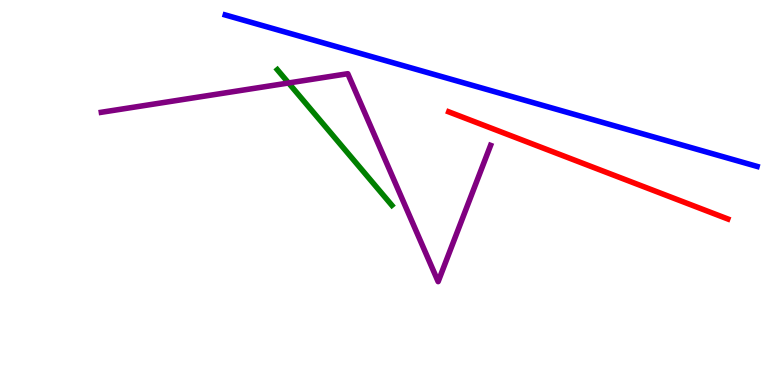[{'lines': ['blue', 'red'], 'intersections': []}, {'lines': ['green', 'red'], 'intersections': []}, {'lines': ['purple', 'red'], 'intersections': []}, {'lines': ['blue', 'green'], 'intersections': []}, {'lines': ['blue', 'purple'], 'intersections': []}, {'lines': ['green', 'purple'], 'intersections': [{'x': 3.72, 'y': 7.84}]}]